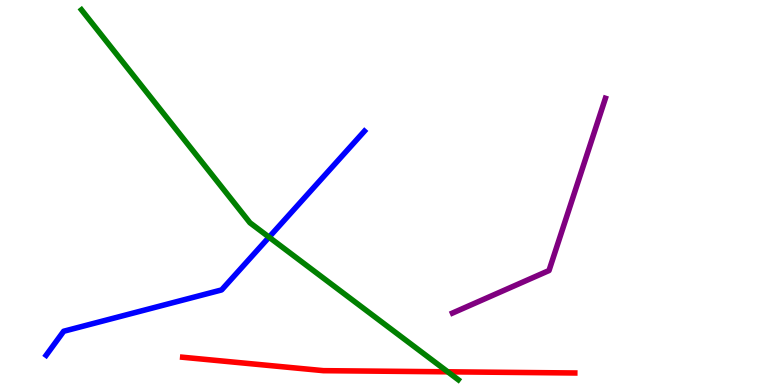[{'lines': ['blue', 'red'], 'intersections': []}, {'lines': ['green', 'red'], 'intersections': [{'x': 5.78, 'y': 0.343}]}, {'lines': ['purple', 'red'], 'intersections': []}, {'lines': ['blue', 'green'], 'intersections': [{'x': 3.47, 'y': 3.84}]}, {'lines': ['blue', 'purple'], 'intersections': []}, {'lines': ['green', 'purple'], 'intersections': []}]